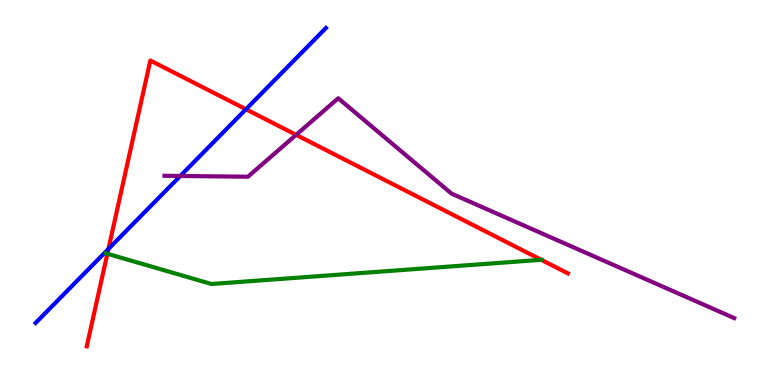[{'lines': ['blue', 'red'], 'intersections': [{'x': 1.4, 'y': 3.53}, {'x': 3.17, 'y': 7.16}]}, {'lines': ['green', 'red'], 'intersections': [{'x': 1.39, 'y': 3.41}, {'x': 6.98, 'y': 3.25}]}, {'lines': ['purple', 'red'], 'intersections': [{'x': 3.82, 'y': 6.5}]}, {'lines': ['blue', 'green'], 'intersections': []}, {'lines': ['blue', 'purple'], 'intersections': [{'x': 2.33, 'y': 5.43}]}, {'lines': ['green', 'purple'], 'intersections': []}]